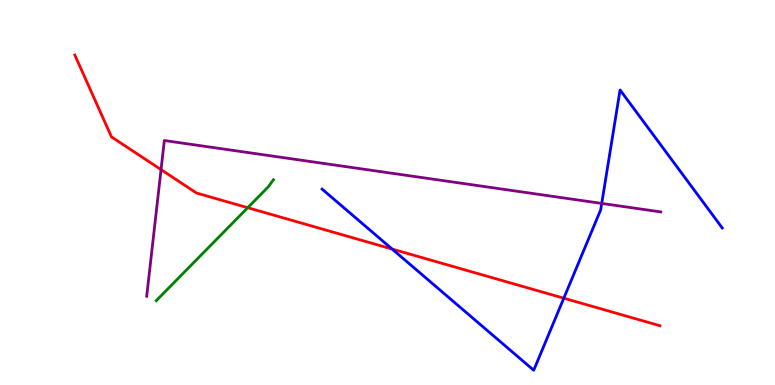[{'lines': ['blue', 'red'], 'intersections': [{'x': 5.06, 'y': 3.53}, {'x': 7.27, 'y': 2.25}]}, {'lines': ['green', 'red'], 'intersections': [{'x': 3.2, 'y': 4.61}]}, {'lines': ['purple', 'red'], 'intersections': [{'x': 2.08, 'y': 5.59}]}, {'lines': ['blue', 'green'], 'intersections': []}, {'lines': ['blue', 'purple'], 'intersections': [{'x': 7.76, 'y': 4.72}]}, {'lines': ['green', 'purple'], 'intersections': []}]